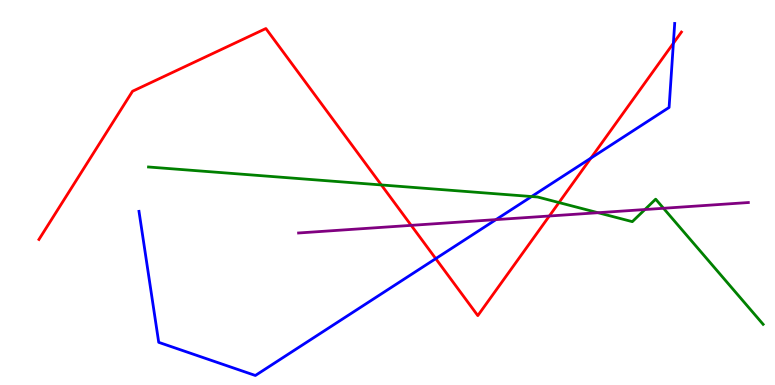[{'lines': ['blue', 'red'], 'intersections': [{'x': 5.62, 'y': 3.28}, {'x': 7.62, 'y': 5.89}, {'x': 8.69, 'y': 8.88}]}, {'lines': ['green', 'red'], 'intersections': [{'x': 4.92, 'y': 5.2}, {'x': 7.21, 'y': 4.74}]}, {'lines': ['purple', 'red'], 'intersections': [{'x': 5.31, 'y': 4.15}, {'x': 7.09, 'y': 4.39}]}, {'lines': ['blue', 'green'], 'intersections': [{'x': 6.86, 'y': 4.9}]}, {'lines': ['blue', 'purple'], 'intersections': [{'x': 6.4, 'y': 4.3}]}, {'lines': ['green', 'purple'], 'intersections': [{'x': 7.72, 'y': 4.47}, {'x': 8.32, 'y': 4.56}, {'x': 8.56, 'y': 4.59}]}]